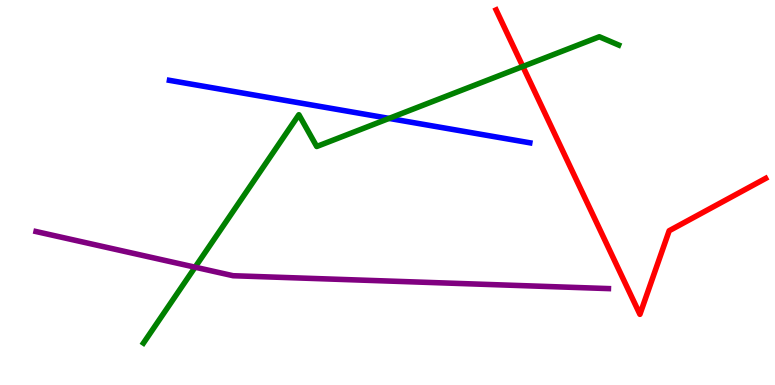[{'lines': ['blue', 'red'], 'intersections': []}, {'lines': ['green', 'red'], 'intersections': [{'x': 6.75, 'y': 8.27}]}, {'lines': ['purple', 'red'], 'intersections': []}, {'lines': ['blue', 'green'], 'intersections': [{'x': 5.02, 'y': 6.92}]}, {'lines': ['blue', 'purple'], 'intersections': []}, {'lines': ['green', 'purple'], 'intersections': [{'x': 2.52, 'y': 3.06}]}]